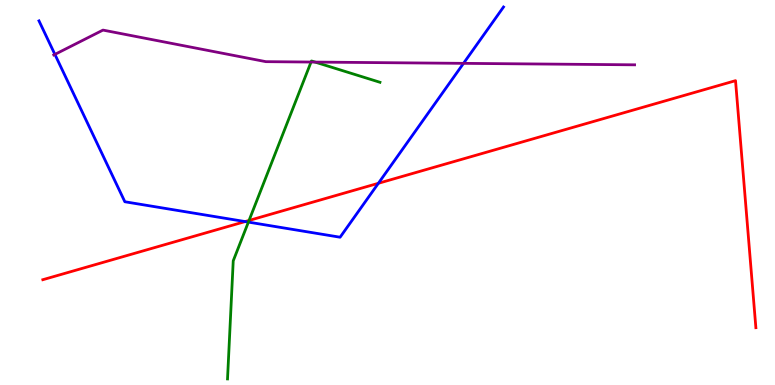[{'lines': ['blue', 'red'], 'intersections': [{'x': 3.16, 'y': 4.24}, {'x': 4.88, 'y': 5.24}]}, {'lines': ['green', 'red'], 'intersections': [{'x': 3.21, 'y': 4.27}]}, {'lines': ['purple', 'red'], 'intersections': []}, {'lines': ['blue', 'green'], 'intersections': [{'x': 3.21, 'y': 4.23}]}, {'lines': ['blue', 'purple'], 'intersections': [{'x': 0.708, 'y': 8.59}, {'x': 5.98, 'y': 8.35}]}, {'lines': ['green', 'purple'], 'intersections': [{'x': 4.01, 'y': 8.39}, {'x': 4.07, 'y': 8.39}]}]